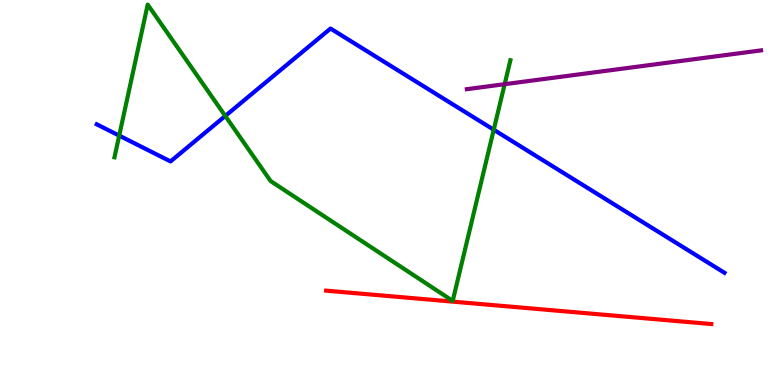[{'lines': ['blue', 'red'], 'intersections': []}, {'lines': ['green', 'red'], 'intersections': []}, {'lines': ['purple', 'red'], 'intersections': []}, {'lines': ['blue', 'green'], 'intersections': [{'x': 1.54, 'y': 6.48}, {'x': 2.91, 'y': 6.99}, {'x': 6.37, 'y': 6.63}]}, {'lines': ['blue', 'purple'], 'intersections': []}, {'lines': ['green', 'purple'], 'intersections': [{'x': 6.51, 'y': 7.81}]}]